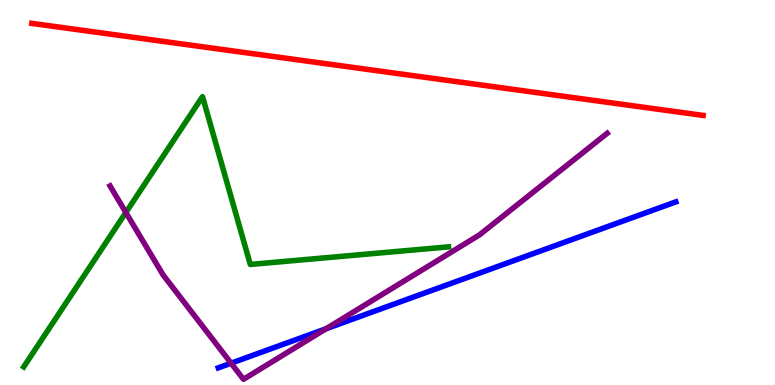[{'lines': ['blue', 'red'], 'intersections': []}, {'lines': ['green', 'red'], 'intersections': []}, {'lines': ['purple', 'red'], 'intersections': []}, {'lines': ['blue', 'green'], 'intersections': []}, {'lines': ['blue', 'purple'], 'intersections': [{'x': 2.98, 'y': 0.566}, {'x': 4.21, 'y': 1.46}]}, {'lines': ['green', 'purple'], 'intersections': [{'x': 1.62, 'y': 4.48}]}]